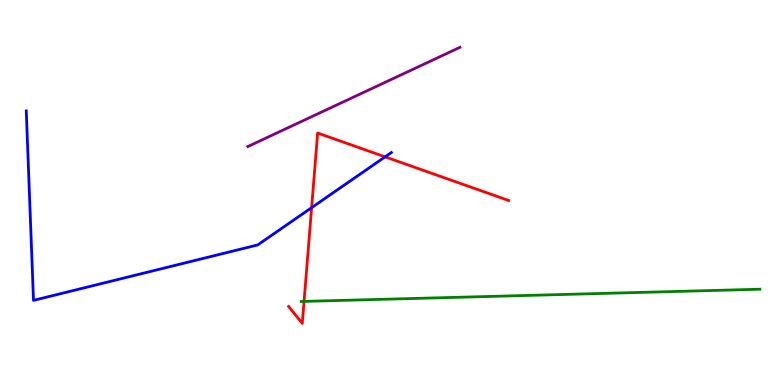[{'lines': ['blue', 'red'], 'intersections': [{'x': 4.02, 'y': 4.61}, {'x': 4.97, 'y': 5.93}]}, {'lines': ['green', 'red'], 'intersections': [{'x': 3.92, 'y': 2.17}]}, {'lines': ['purple', 'red'], 'intersections': []}, {'lines': ['blue', 'green'], 'intersections': []}, {'lines': ['blue', 'purple'], 'intersections': []}, {'lines': ['green', 'purple'], 'intersections': []}]